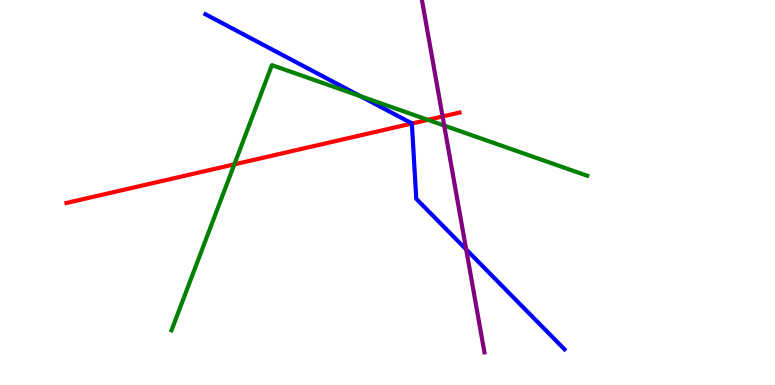[{'lines': ['blue', 'red'], 'intersections': [{'x': 5.31, 'y': 6.79}]}, {'lines': ['green', 'red'], 'intersections': [{'x': 3.02, 'y': 5.73}, {'x': 5.52, 'y': 6.89}]}, {'lines': ['purple', 'red'], 'intersections': [{'x': 5.71, 'y': 6.97}]}, {'lines': ['blue', 'green'], 'intersections': [{'x': 4.65, 'y': 7.5}]}, {'lines': ['blue', 'purple'], 'intersections': [{'x': 6.02, 'y': 3.52}]}, {'lines': ['green', 'purple'], 'intersections': [{'x': 5.73, 'y': 6.74}]}]